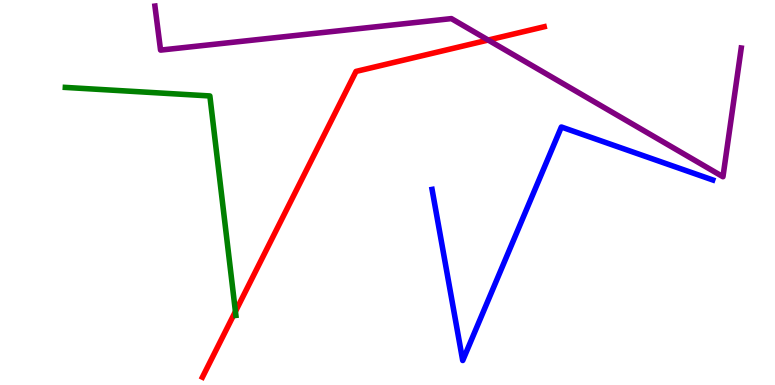[{'lines': ['blue', 'red'], 'intersections': []}, {'lines': ['green', 'red'], 'intersections': [{'x': 3.04, 'y': 1.91}]}, {'lines': ['purple', 'red'], 'intersections': [{'x': 6.3, 'y': 8.96}]}, {'lines': ['blue', 'green'], 'intersections': []}, {'lines': ['blue', 'purple'], 'intersections': []}, {'lines': ['green', 'purple'], 'intersections': []}]